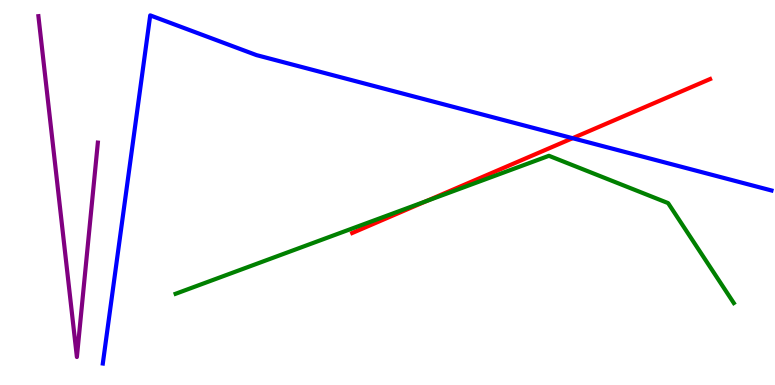[{'lines': ['blue', 'red'], 'intersections': [{'x': 7.39, 'y': 6.41}]}, {'lines': ['green', 'red'], 'intersections': [{'x': 5.5, 'y': 4.78}]}, {'lines': ['purple', 'red'], 'intersections': []}, {'lines': ['blue', 'green'], 'intersections': []}, {'lines': ['blue', 'purple'], 'intersections': []}, {'lines': ['green', 'purple'], 'intersections': []}]